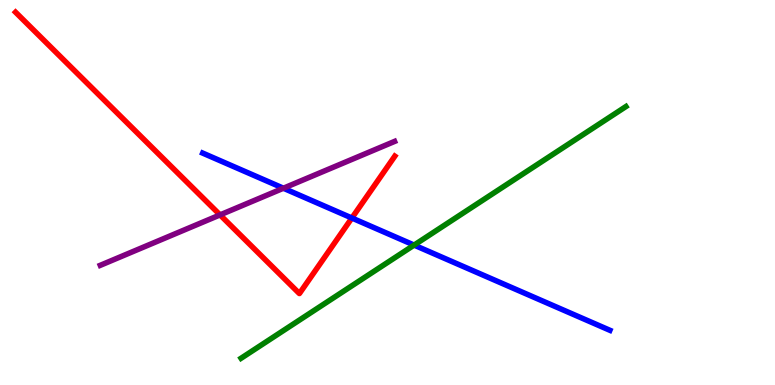[{'lines': ['blue', 'red'], 'intersections': [{'x': 4.54, 'y': 4.34}]}, {'lines': ['green', 'red'], 'intersections': []}, {'lines': ['purple', 'red'], 'intersections': [{'x': 2.84, 'y': 4.42}]}, {'lines': ['blue', 'green'], 'intersections': [{'x': 5.34, 'y': 3.63}]}, {'lines': ['blue', 'purple'], 'intersections': [{'x': 3.66, 'y': 5.11}]}, {'lines': ['green', 'purple'], 'intersections': []}]